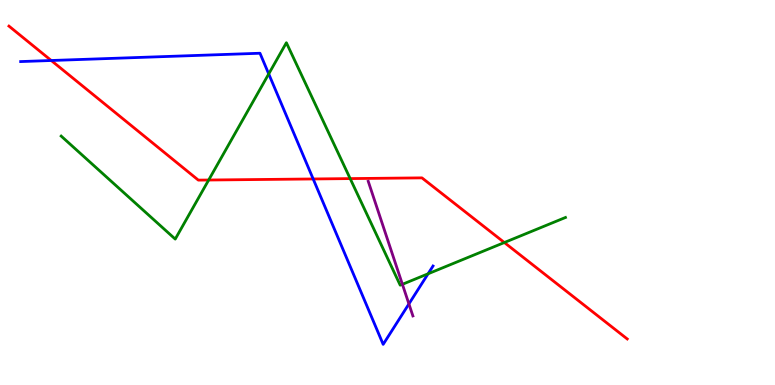[{'lines': ['blue', 'red'], 'intersections': [{'x': 0.661, 'y': 8.43}, {'x': 4.04, 'y': 5.35}]}, {'lines': ['green', 'red'], 'intersections': [{'x': 2.69, 'y': 5.32}, {'x': 4.52, 'y': 5.36}, {'x': 6.51, 'y': 3.7}]}, {'lines': ['purple', 'red'], 'intersections': []}, {'lines': ['blue', 'green'], 'intersections': [{'x': 3.47, 'y': 8.08}, {'x': 5.52, 'y': 2.89}]}, {'lines': ['blue', 'purple'], 'intersections': [{'x': 5.28, 'y': 2.11}]}, {'lines': ['green', 'purple'], 'intersections': [{'x': 5.19, 'y': 2.62}]}]